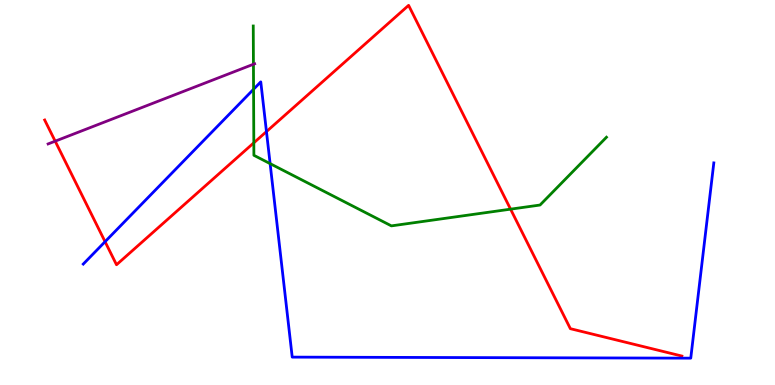[{'lines': ['blue', 'red'], 'intersections': [{'x': 1.36, 'y': 3.72}, {'x': 3.44, 'y': 6.58}]}, {'lines': ['green', 'red'], 'intersections': [{'x': 3.28, 'y': 6.29}, {'x': 6.59, 'y': 4.57}]}, {'lines': ['purple', 'red'], 'intersections': [{'x': 0.712, 'y': 6.33}]}, {'lines': ['blue', 'green'], 'intersections': [{'x': 3.27, 'y': 7.68}, {'x': 3.49, 'y': 5.75}]}, {'lines': ['blue', 'purple'], 'intersections': []}, {'lines': ['green', 'purple'], 'intersections': [{'x': 3.27, 'y': 8.33}]}]